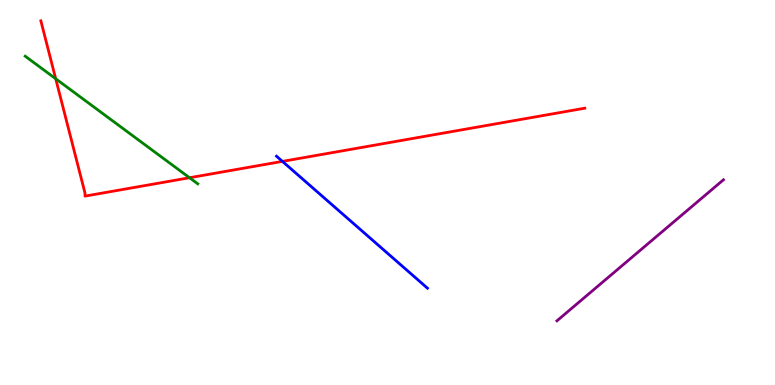[{'lines': ['blue', 'red'], 'intersections': [{'x': 3.64, 'y': 5.81}]}, {'lines': ['green', 'red'], 'intersections': [{'x': 0.719, 'y': 7.95}, {'x': 2.45, 'y': 5.38}]}, {'lines': ['purple', 'red'], 'intersections': []}, {'lines': ['blue', 'green'], 'intersections': []}, {'lines': ['blue', 'purple'], 'intersections': []}, {'lines': ['green', 'purple'], 'intersections': []}]